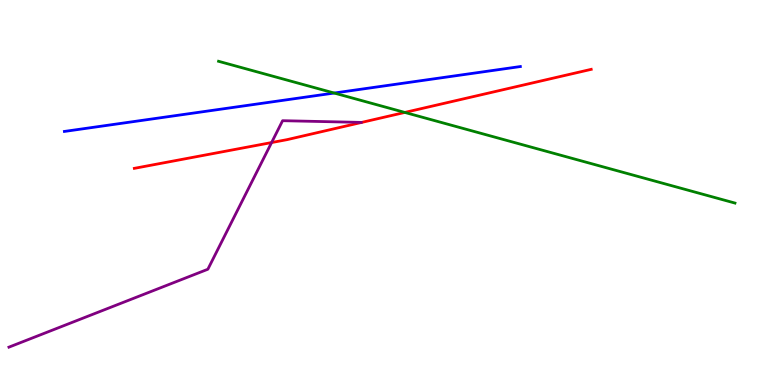[{'lines': ['blue', 'red'], 'intersections': []}, {'lines': ['green', 'red'], 'intersections': [{'x': 5.22, 'y': 7.08}]}, {'lines': ['purple', 'red'], 'intersections': [{'x': 3.5, 'y': 6.3}]}, {'lines': ['blue', 'green'], 'intersections': [{'x': 4.31, 'y': 7.58}]}, {'lines': ['blue', 'purple'], 'intersections': []}, {'lines': ['green', 'purple'], 'intersections': []}]